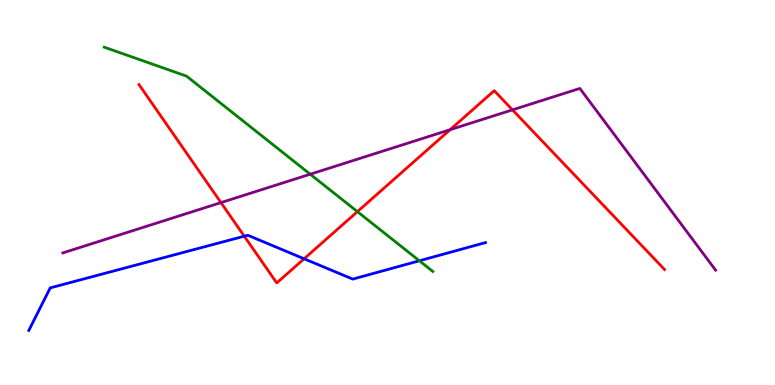[{'lines': ['blue', 'red'], 'intersections': [{'x': 3.15, 'y': 3.87}, {'x': 3.92, 'y': 3.28}]}, {'lines': ['green', 'red'], 'intersections': [{'x': 4.61, 'y': 4.5}]}, {'lines': ['purple', 'red'], 'intersections': [{'x': 2.85, 'y': 4.74}, {'x': 5.81, 'y': 6.63}, {'x': 6.61, 'y': 7.15}]}, {'lines': ['blue', 'green'], 'intersections': [{'x': 5.41, 'y': 3.23}]}, {'lines': ['blue', 'purple'], 'intersections': []}, {'lines': ['green', 'purple'], 'intersections': [{'x': 4.0, 'y': 5.47}]}]